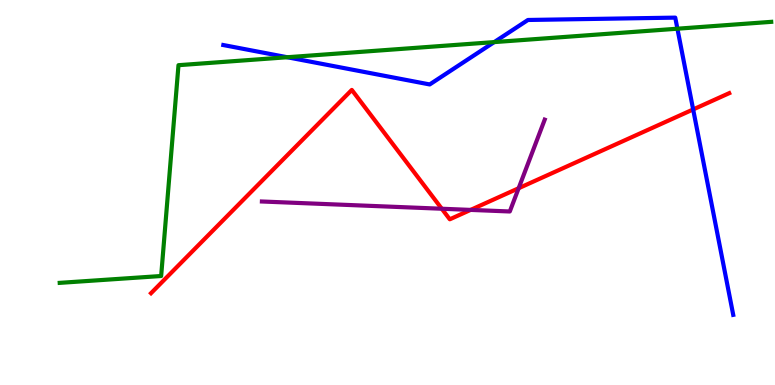[{'lines': ['blue', 'red'], 'intersections': [{'x': 8.94, 'y': 7.16}]}, {'lines': ['green', 'red'], 'intersections': []}, {'lines': ['purple', 'red'], 'intersections': [{'x': 5.7, 'y': 4.58}, {'x': 6.07, 'y': 4.55}, {'x': 6.69, 'y': 5.11}]}, {'lines': ['blue', 'green'], 'intersections': [{'x': 3.71, 'y': 8.51}, {'x': 6.38, 'y': 8.91}, {'x': 8.74, 'y': 9.25}]}, {'lines': ['blue', 'purple'], 'intersections': []}, {'lines': ['green', 'purple'], 'intersections': []}]